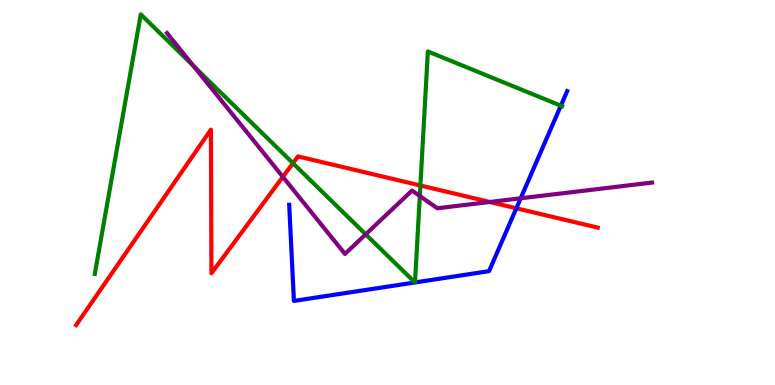[{'lines': ['blue', 'red'], 'intersections': [{'x': 6.66, 'y': 4.59}]}, {'lines': ['green', 'red'], 'intersections': [{'x': 3.78, 'y': 5.76}, {'x': 5.42, 'y': 5.18}]}, {'lines': ['purple', 'red'], 'intersections': [{'x': 3.65, 'y': 5.41}, {'x': 6.32, 'y': 4.75}]}, {'lines': ['blue', 'green'], 'intersections': [{'x': 5.35, 'y': 2.66}, {'x': 5.35, 'y': 2.66}, {'x': 7.24, 'y': 7.25}]}, {'lines': ['blue', 'purple'], 'intersections': [{'x': 6.72, 'y': 4.85}]}, {'lines': ['green', 'purple'], 'intersections': [{'x': 2.5, 'y': 8.29}, {'x': 4.72, 'y': 3.91}, {'x': 5.42, 'y': 4.91}]}]